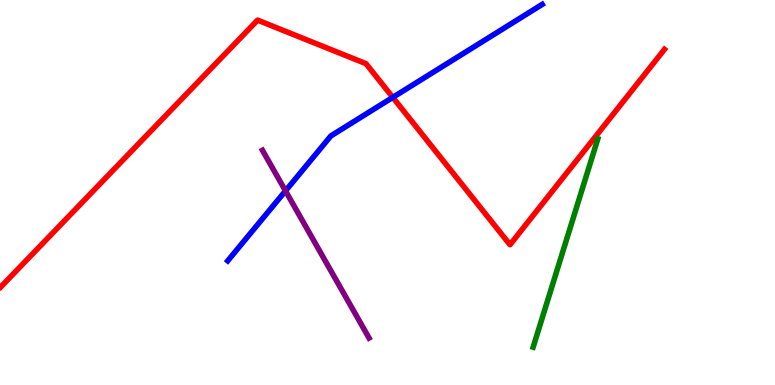[{'lines': ['blue', 'red'], 'intersections': [{'x': 5.07, 'y': 7.47}]}, {'lines': ['green', 'red'], 'intersections': []}, {'lines': ['purple', 'red'], 'intersections': []}, {'lines': ['blue', 'green'], 'intersections': []}, {'lines': ['blue', 'purple'], 'intersections': [{'x': 3.68, 'y': 5.04}]}, {'lines': ['green', 'purple'], 'intersections': []}]